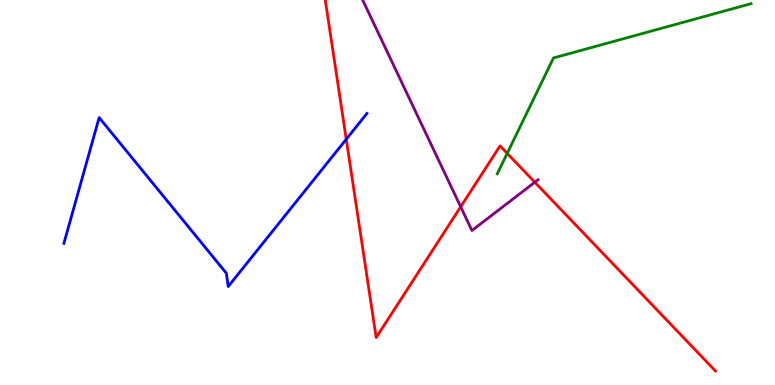[{'lines': ['blue', 'red'], 'intersections': [{'x': 4.47, 'y': 6.38}]}, {'lines': ['green', 'red'], 'intersections': [{'x': 6.54, 'y': 6.02}]}, {'lines': ['purple', 'red'], 'intersections': [{'x': 5.94, 'y': 4.63}, {'x': 6.9, 'y': 5.27}]}, {'lines': ['blue', 'green'], 'intersections': []}, {'lines': ['blue', 'purple'], 'intersections': []}, {'lines': ['green', 'purple'], 'intersections': []}]